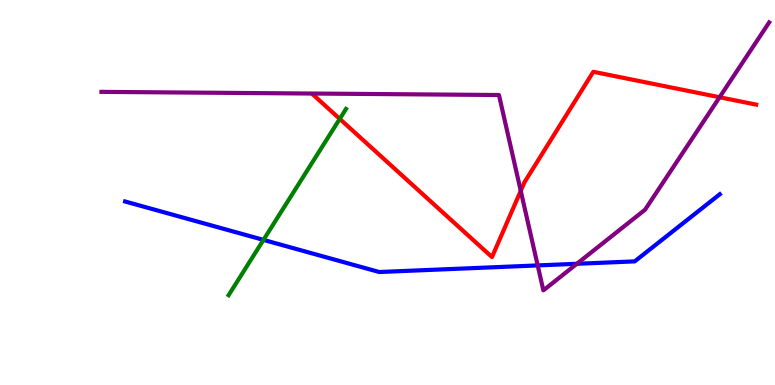[{'lines': ['blue', 'red'], 'intersections': []}, {'lines': ['green', 'red'], 'intersections': [{'x': 4.38, 'y': 6.91}]}, {'lines': ['purple', 'red'], 'intersections': [{'x': 6.72, 'y': 5.04}, {'x': 9.28, 'y': 7.47}]}, {'lines': ['blue', 'green'], 'intersections': [{'x': 3.4, 'y': 3.77}]}, {'lines': ['blue', 'purple'], 'intersections': [{'x': 6.94, 'y': 3.11}, {'x': 7.44, 'y': 3.15}]}, {'lines': ['green', 'purple'], 'intersections': []}]